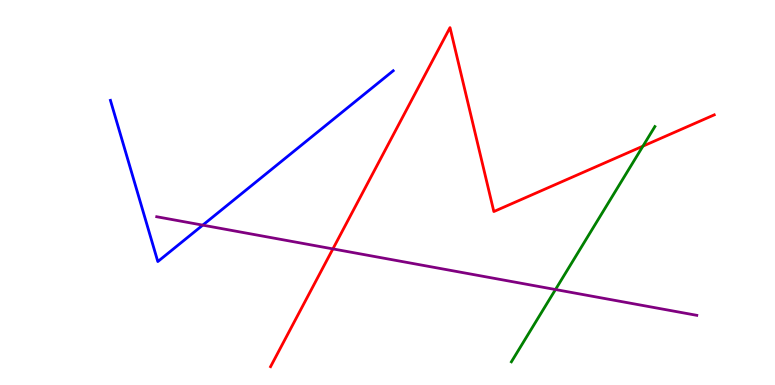[{'lines': ['blue', 'red'], 'intersections': []}, {'lines': ['green', 'red'], 'intersections': [{'x': 8.3, 'y': 6.2}]}, {'lines': ['purple', 'red'], 'intersections': [{'x': 4.3, 'y': 3.54}]}, {'lines': ['blue', 'green'], 'intersections': []}, {'lines': ['blue', 'purple'], 'intersections': [{'x': 2.62, 'y': 4.15}]}, {'lines': ['green', 'purple'], 'intersections': [{'x': 7.17, 'y': 2.48}]}]